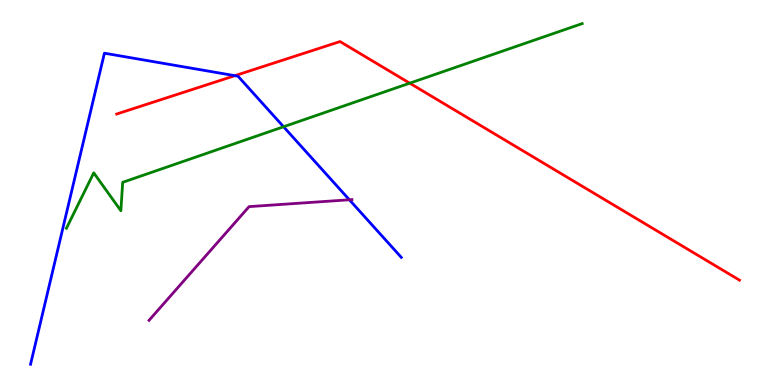[{'lines': ['blue', 'red'], 'intersections': [{'x': 3.03, 'y': 8.03}]}, {'lines': ['green', 'red'], 'intersections': [{'x': 5.29, 'y': 7.84}]}, {'lines': ['purple', 'red'], 'intersections': []}, {'lines': ['blue', 'green'], 'intersections': [{'x': 3.66, 'y': 6.71}]}, {'lines': ['blue', 'purple'], 'intersections': [{'x': 4.51, 'y': 4.81}]}, {'lines': ['green', 'purple'], 'intersections': []}]